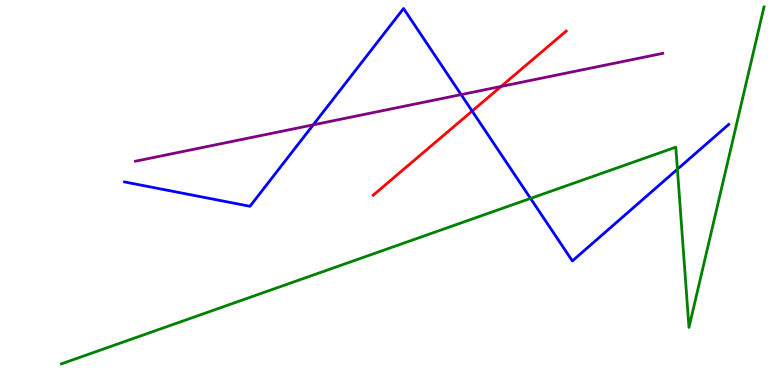[{'lines': ['blue', 'red'], 'intersections': [{'x': 6.09, 'y': 7.12}]}, {'lines': ['green', 'red'], 'intersections': []}, {'lines': ['purple', 'red'], 'intersections': [{'x': 6.47, 'y': 7.76}]}, {'lines': ['blue', 'green'], 'intersections': [{'x': 6.85, 'y': 4.85}, {'x': 8.74, 'y': 5.6}]}, {'lines': ['blue', 'purple'], 'intersections': [{'x': 4.04, 'y': 6.76}, {'x': 5.95, 'y': 7.54}]}, {'lines': ['green', 'purple'], 'intersections': []}]